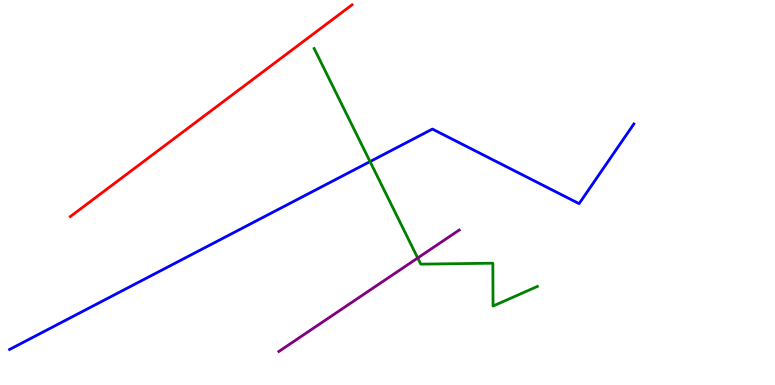[{'lines': ['blue', 'red'], 'intersections': []}, {'lines': ['green', 'red'], 'intersections': []}, {'lines': ['purple', 'red'], 'intersections': []}, {'lines': ['blue', 'green'], 'intersections': [{'x': 4.77, 'y': 5.8}]}, {'lines': ['blue', 'purple'], 'intersections': []}, {'lines': ['green', 'purple'], 'intersections': [{'x': 5.39, 'y': 3.3}]}]